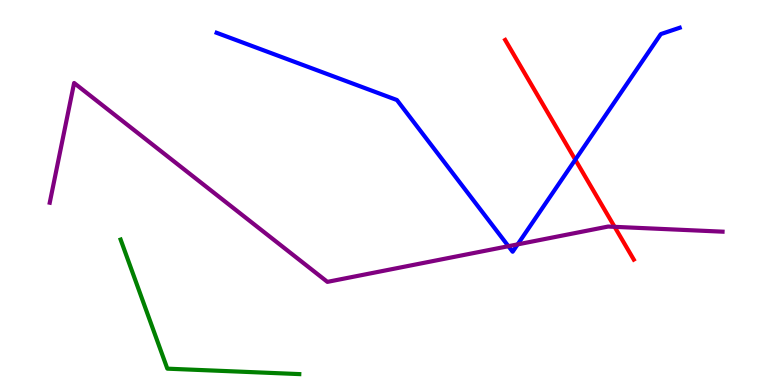[{'lines': ['blue', 'red'], 'intersections': [{'x': 7.42, 'y': 5.85}]}, {'lines': ['green', 'red'], 'intersections': []}, {'lines': ['purple', 'red'], 'intersections': [{'x': 7.93, 'y': 4.11}]}, {'lines': ['blue', 'green'], 'intersections': []}, {'lines': ['blue', 'purple'], 'intersections': [{'x': 6.56, 'y': 3.61}, {'x': 6.68, 'y': 3.65}]}, {'lines': ['green', 'purple'], 'intersections': []}]